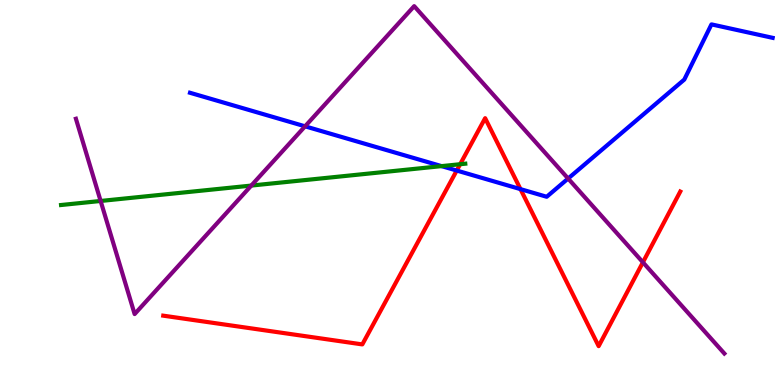[{'lines': ['blue', 'red'], 'intersections': [{'x': 5.89, 'y': 5.57}, {'x': 6.72, 'y': 5.09}]}, {'lines': ['green', 'red'], 'intersections': [{'x': 5.94, 'y': 5.73}]}, {'lines': ['purple', 'red'], 'intersections': [{'x': 8.3, 'y': 3.19}]}, {'lines': ['blue', 'green'], 'intersections': [{'x': 5.7, 'y': 5.69}]}, {'lines': ['blue', 'purple'], 'intersections': [{'x': 3.94, 'y': 6.72}, {'x': 7.33, 'y': 5.36}]}, {'lines': ['green', 'purple'], 'intersections': [{'x': 1.3, 'y': 4.78}, {'x': 3.24, 'y': 5.18}]}]